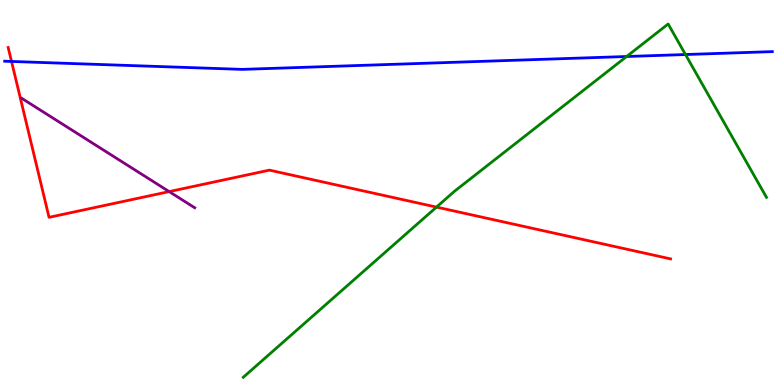[{'lines': ['blue', 'red'], 'intersections': [{'x': 0.149, 'y': 8.4}]}, {'lines': ['green', 'red'], 'intersections': [{'x': 5.63, 'y': 4.62}]}, {'lines': ['purple', 'red'], 'intersections': [{'x': 2.18, 'y': 5.02}]}, {'lines': ['blue', 'green'], 'intersections': [{'x': 8.09, 'y': 8.53}, {'x': 8.84, 'y': 8.58}]}, {'lines': ['blue', 'purple'], 'intersections': []}, {'lines': ['green', 'purple'], 'intersections': []}]